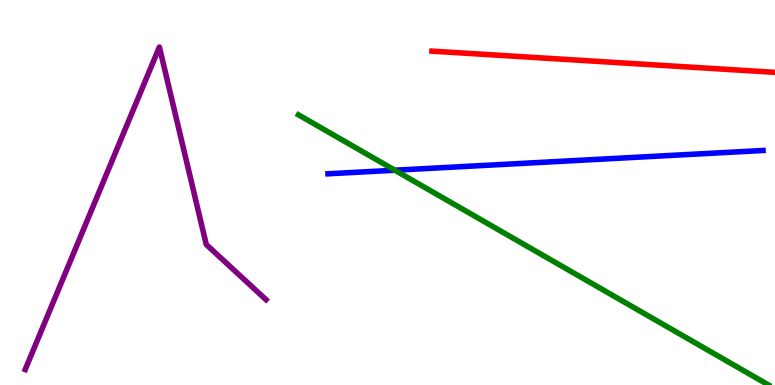[{'lines': ['blue', 'red'], 'intersections': []}, {'lines': ['green', 'red'], 'intersections': []}, {'lines': ['purple', 'red'], 'intersections': []}, {'lines': ['blue', 'green'], 'intersections': [{'x': 5.09, 'y': 5.58}]}, {'lines': ['blue', 'purple'], 'intersections': []}, {'lines': ['green', 'purple'], 'intersections': []}]